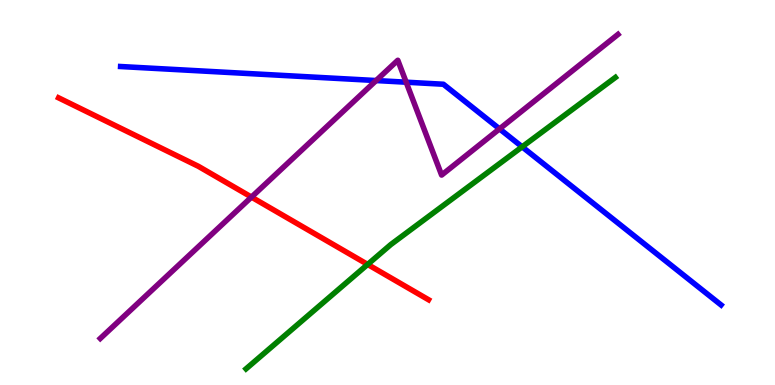[{'lines': ['blue', 'red'], 'intersections': []}, {'lines': ['green', 'red'], 'intersections': [{'x': 4.74, 'y': 3.13}]}, {'lines': ['purple', 'red'], 'intersections': [{'x': 3.24, 'y': 4.88}]}, {'lines': ['blue', 'green'], 'intersections': [{'x': 6.74, 'y': 6.19}]}, {'lines': ['blue', 'purple'], 'intersections': [{'x': 4.85, 'y': 7.91}, {'x': 5.24, 'y': 7.86}, {'x': 6.45, 'y': 6.65}]}, {'lines': ['green', 'purple'], 'intersections': []}]